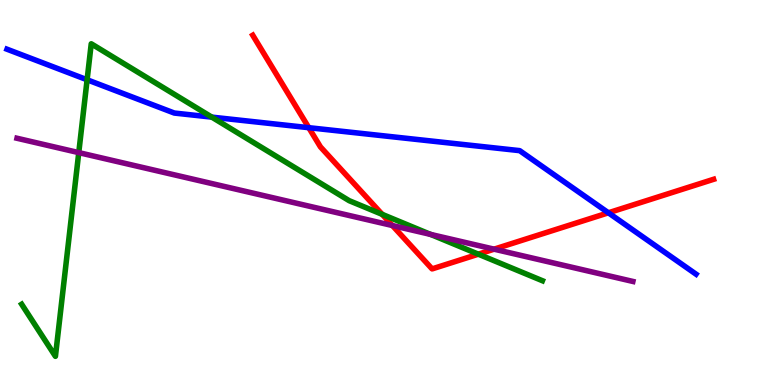[{'lines': ['blue', 'red'], 'intersections': [{'x': 3.98, 'y': 6.68}, {'x': 7.85, 'y': 4.47}]}, {'lines': ['green', 'red'], 'intersections': [{'x': 4.93, 'y': 4.43}, {'x': 6.17, 'y': 3.4}]}, {'lines': ['purple', 'red'], 'intersections': [{'x': 5.06, 'y': 4.14}, {'x': 6.38, 'y': 3.53}]}, {'lines': ['blue', 'green'], 'intersections': [{'x': 1.12, 'y': 7.93}, {'x': 2.73, 'y': 6.96}]}, {'lines': ['blue', 'purple'], 'intersections': []}, {'lines': ['green', 'purple'], 'intersections': [{'x': 1.02, 'y': 6.04}, {'x': 5.56, 'y': 3.91}]}]